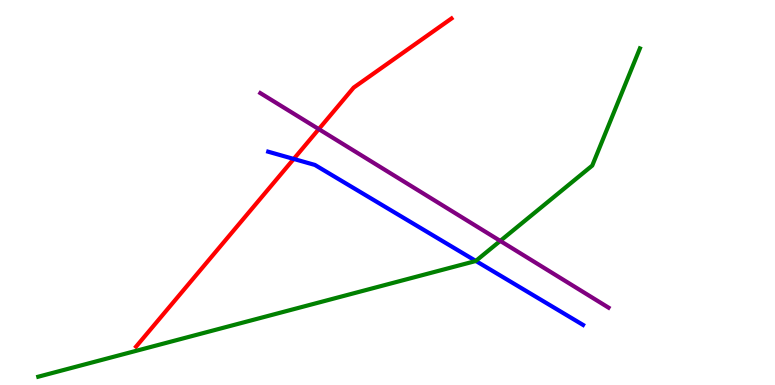[{'lines': ['blue', 'red'], 'intersections': [{'x': 3.79, 'y': 5.87}]}, {'lines': ['green', 'red'], 'intersections': []}, {'lines': ['purple', 'red'], 'intersections': [{'x': 4.11, 'y': 6.65}]}, {'lines': ['blue', 'green'], 'intersections': [{'x': 6.14, 'y': 3.22}]}, {'lines': ['blue', 'purple'], 'intersections': []}, {'lines': ['green', 'purple'], 'intersections': [{'x': 6.45, 'y': 3.74}]}]